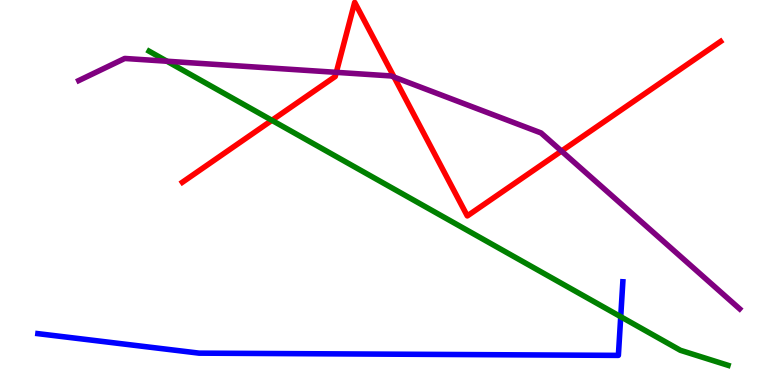[{'lines': ['blue', 'red'], 'intersections': []}, {'lines': ['green', 'red'], 'intersections': [{'x': 3.51, 'y': 6.87}]}, {'lines': ['purple', 'red'], 'intersections': [{'x': 4.34, 'y': 8.12}, {'x': 5.08, 'y': 8.0}, {'x': 7.24, 'y': 6.08}]}, {'lines': ['blue', 'green'], 'intersections': [{'x': 8.01, 'y': 1.77}]}, {'lines': ['blue', 'purple'], 'intersections': []}, {'lines': ['green', 'purple'], 'intersections': [{'x': 2.15, 'y': 8.41}]}]